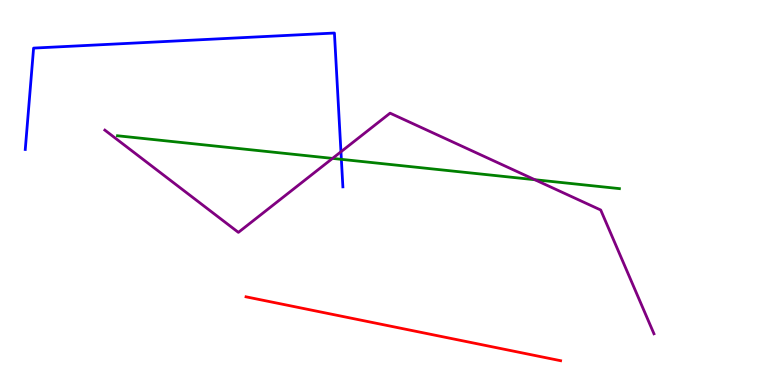[{'lines': ['blue', 'red'], 'intersections': []}, {'lines': ['green', 'red'], 'intersections': []}, {'lines': ['purple', 'red'], 'intersections': []}, {'lines': ['blue', 'green'], 'intersections': [{'x': 4.4, 'y': 5.86}]}, {'lines': ['blue', 'purple'], 'intersections': [{'x': 4.4, 'y': 6.06}]}, {'lines': ['green', 'purple'], 'intersections': [{'x': 4.29, 'y': 5.89}, {'x': 6.9, 'y': 5.33}]}]